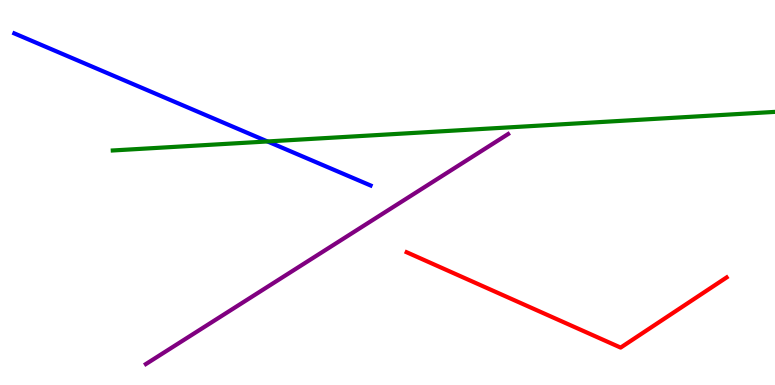[{'lines': ['blue', 'red'], 'intersections': []}, {'lines': ['green', 'red'], 'intersections': []}, {'lines': ['purple', 'red'], 'intersections': []}, {'lines': ['blue', 'green'], 'intersections': [{'x': 3.45, 'y': 6.33}]}, {'lines': ['blue', 'purple'], 'intersections': []}, {'lines': ['green', 'purple'], 'intersections': []}]